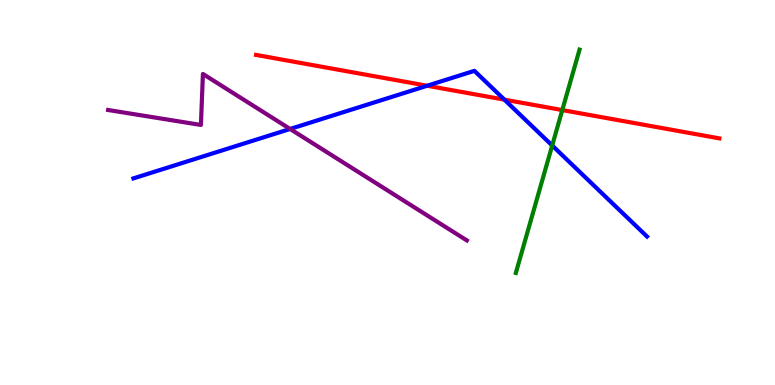[{'lines': ['blue', 'red'], 'intersections': [{'x': 5.51, 'y': 7.77}, {'x': 6.51, 'y': 7.41}]}, {'lines': ['green', 'red'], 'intersections': [{'x': 7.26, 'y': 7.14}]}, {'lines': ['purple', 'red'], 'intersections': []}, {'lines': ['blue', 'green'], 'intersections': [{'x': 7.13, 'y': 6.22}]}, {'lines': ['blue', 'purple'], 'intersections': [{'x': 3.74, 'y': 6.65}]}, {'lines': ['green', 'purple'], 'intersections': []}]